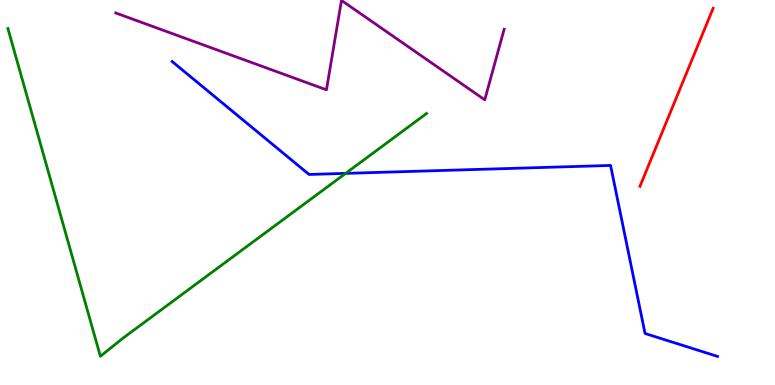[{'lines': ['blue', 'red'], 'intersections': []}, {'lines': ['green', 'red'], 'intersections': []}, {'lines': ['purple', 'red'], 'intersections': []}, {'lines': ['blue', 'green'], 'intersections': [{'x': 4.46, 'y': 5.5}]}, {'lines': ['blue', 'purple'], 'intersections': []}, {'lines': ['green', 'purple'], 'intersections': []}]